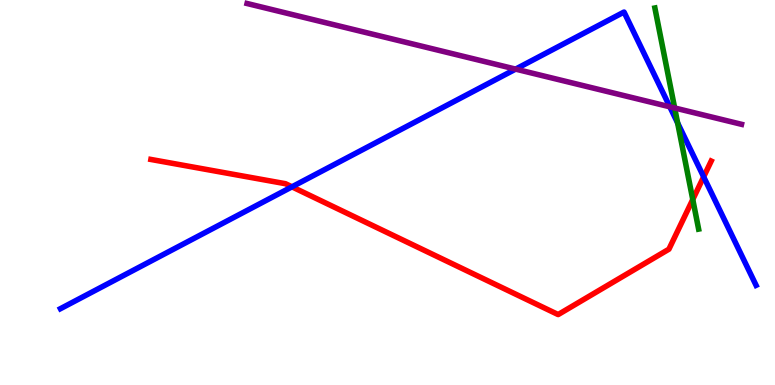[{'lines': ['blue', 'red'], 'intersections': [{'x': 3.77, 'y': 5.15}, {'x': 9.08, 'y': 5.41}]}, {'lines': ['green', 'red'], 'intersections': [{'x': 8.94, 'y': 4.82}]}, {'lines': ['purple', 'red'], 'intersections': []}, {'lines': ['blue', 'green'], 'intersections': [{'x': 8.74, 'y': 6.81}]}, {'lines': ['blue', 'purple'], 'intersections': [{'x': 6.65, 'y': 8.2}, {'x': 8.64, 'y': 7.23}]}, {'lines': ['green', 'purple'], 'intersections': [{'x': 8.71, 'y': 7.2}]}]